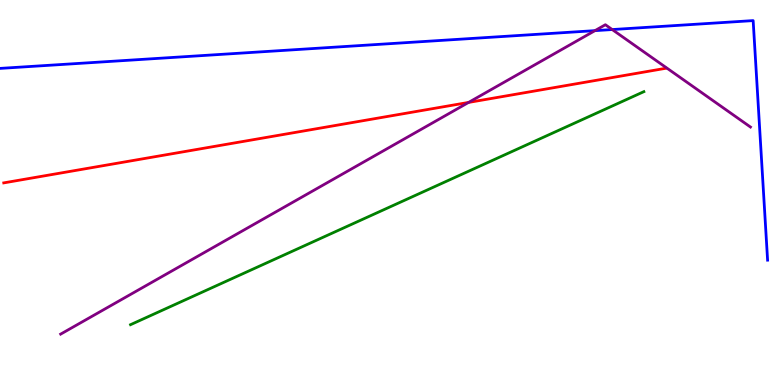[{'lines': ['blue', 'red'], 'intersections': []}, {'lines': ['green', 'red'], 'intersections': []}, {'lines': ['purple', 'red'], 'intersections': [{'x': 6.05, 'y': 7.34}]}, {'lines': ['blue', 'green'], 'intersections': []}, {'lines': ['blue', 'purple'], 'intersections': [{'x': 7.68, 'y': 9.2}, {'x': 7.9, 'y': 9.23}]}, {'lines': ['green', 'purple'], 'intersections': []}]